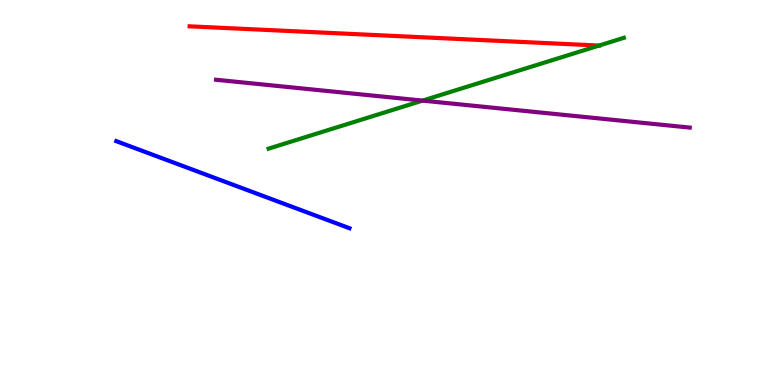[{'lines': ['blue', 'red'], 'intersections': []}, {'lines': ['green', 'red'], 'intersections': [{'x': 7.73, 'y': 8.82}]}, {'lines': ['purple', 'red'], 'intersections': []}, {'lines': ['blue', 'green'], 'intersections': []}, {'lines': ['blue', 'purple'], 'intersections': []}, {'lines': ['green', 'purple'], 'intersections': [{'x': 5.45, 'y': 7.39}]}]